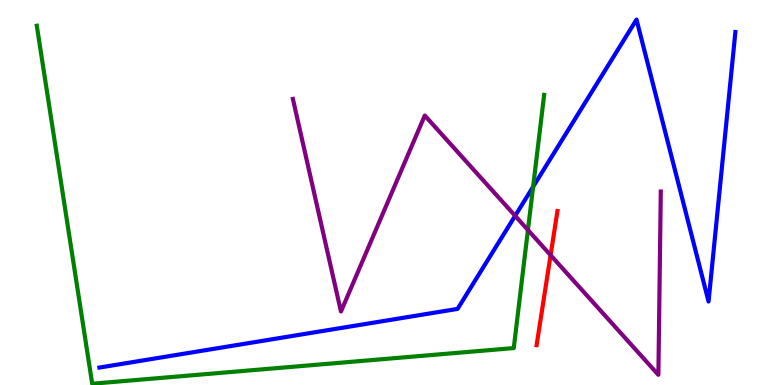[{'lines': ['blue', 'red'], 'intersections': []}, {'lines': ['green', 'red'], 'intersections': []}, {'lines': ['purple', 'red'], 'intersections': [{'x': 7.1, 'y': 3.37}]}, {'lines': ['blue', 'green'], 'intersections': [{'x': 6.88, 'y': 5.15}]}, {'lines': ['blue', 'purple'], 'intersections': [{'x': 6.65, 'y': 4.39}]}, {'lines': ['green', 'purple'], 'intersections': [{'x': 6.81, 'y': 4.03}]}]